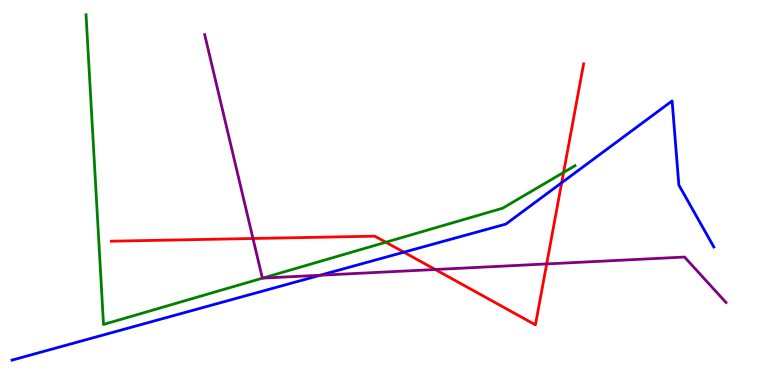[{'lines': ['blue', 'red'], 'intersections': [{'x': 5.21, 'y': 3.45}, {'x': 7.25, 'y': 5.25}]}, {'lines': ['green', 'red'], 'intersections': [{'x': 4.98, 'y': 3.71}, {'x': 7.27, 'y': 5.52}]}, {'lines': ['purple', 'red'], 'intersections': [{'x': 3.26, 'y': 3.81}, {'x': 5.62, 'y': 3.0}, {'x': 7.05, 'y': 3.14}]}, {'lines': ['blue', 'green'], 'intersections': []}, {'lines': ['blue', 'purple'], 'intersections': [{'x': 4.13, 'y': 2.85}]}, {'lines': ['green', 'purple'], 'intersections': [{'x': 3.39, 'y': 2.78}]}]